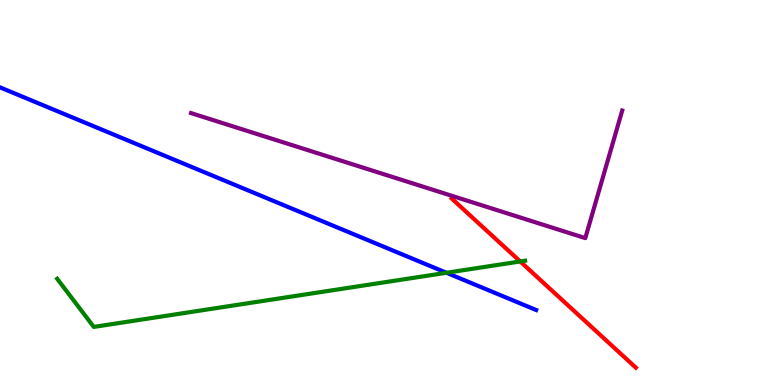[{'lines': ['blue', 'red'], 'intersections': []}, {'lines': ['green', 'red'], 'intersections': [{'x': 6.71, 'y': 3.21}]}, {'lines': ['purple', 'red'], 'intersections': []}, {'lines': ['blue', 'green'], 'intersections': [{'x': 5.76, 'y': 2.91}]}, {'lines': ['blue', 'purple'], 'intersections': []}, {'lines': ['green', 'purple'], 'intersections': []}]